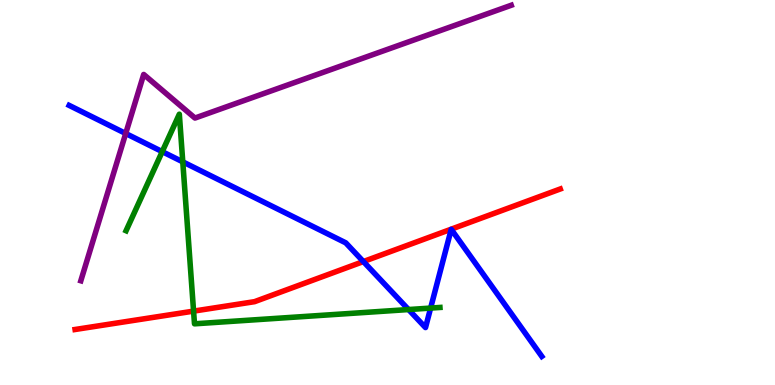[{'lines': ['blue', 'red'], 'intersections': [{'x': 4.69, 'y': 3.21}]}, {'lines': ['green', 'red'], 'intersections': [{'x': 2.5, 'y': 1.92}]}, {'lines': ['purple', 'red'], 'intersections': []}, {'lines': ['blue', 'green'], 'intersections': [{'x': 2.09, 'y': 6.06}, {'x': 2.36, 'y': 5.8}, {'x': 5.27, 'y': 1.96}, {'x': 5.56, 'y': 2.0}]}, {'lines': ['blue', 'purple'], 'intersections': [{'x': 1.62, 'y': 6.53}]}, {'lines': ['green', 'purple'], 'intersections': []}]